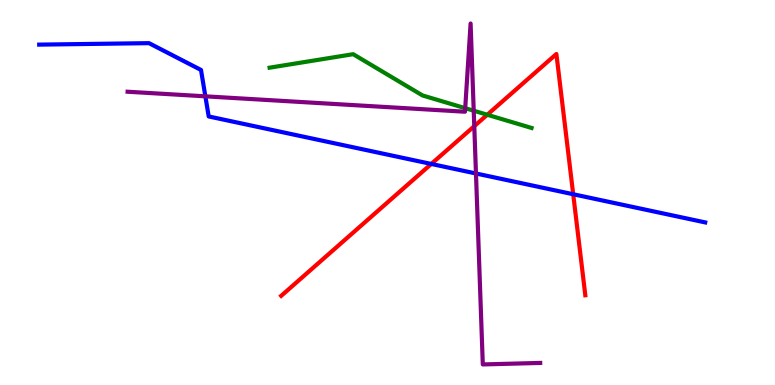[{'lines': ['blue', 'red'], 'intersections': [{'x': 5.56, 'y': 5.74}, {'x': 7.4, 'y': 4.95}]}, {'lines': ['green', 'red'], 'intersections': [{'x': 6.29, 'y': 7.02}]}, {'lines': ['purple', 'red'], 'intersections': [{'x': 6.12, 'y': 6.72}]}, {'lines': ['blue', 'green'], 'intersections': []}, {'lines': ['blue', 'purple'], 'intersections': [{'x': 2.65, 'y': 7.5}, {'x': 6.14, 'y': 5.49}]}, {'lines': ['green', 'purple'], 'intersections': [{'x': 6.0, 'y': 7.19}, {'x': 6.11, 'y': 7.12}]}]